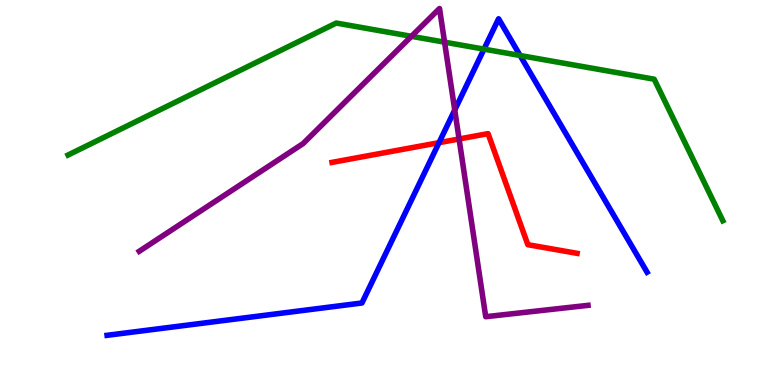[{'lines': ['blue', 'red'], 'intersections': [{'x': 5.66, 'y': 6.29}]}, {'lines': ['green', 'red'], 'intersections': []}, {'lines': ['purple', 'red'], 'intersections': [{'x': 5.92, 'y': 6.39}]}, {'lines': ['blue', 'green'], 'intersections': [{'x': 6.25, 'y': 8.72}, {'x': 6.71, 'y': 8.56}]}, {'lines': ['blue', 'purple'], 'intersections': [{'x': 5.87, 'y': 7.14}]}, {'lines': ['green', 'purple'], 'intersections': [{'x': 5.31, 'y': 9.06}, {'x': 5.74, 'y': 8.9}]}]